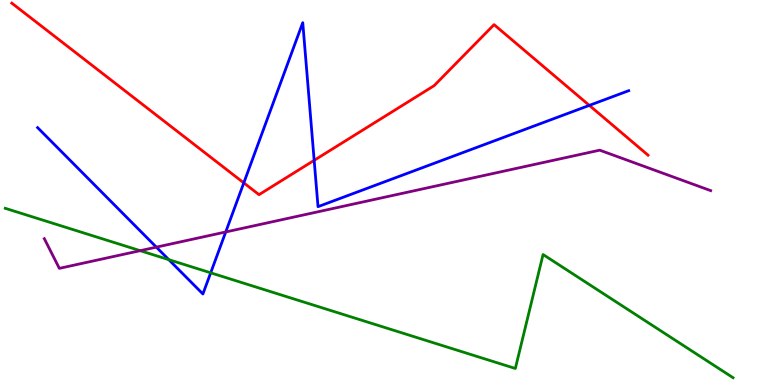[{'lines': ['blue', 'red'], 'intersections': [{'x': 3.15, 'y': 5.25}, {'x': 4.05, 'y': 5.84}, {'x': 7.6, 'y': 7.26}]}, {'lines': ['green', 'red'], 'intersections': []}, {'lines': ['purple', 'red'], 'intersections': []}, {'lines': ['blue', 'green'], 'intersections': [{'x': 2.18, 'y': 3.26}, {'x': 2.72, 'y': 2.91}]}, {'lines': ['blue', 'purple'], 'intersections': [{'x': 2.02, 'y': 3.58}, {'x': 2.91, 'y': 3.97}]}, {'lines': ['green', 'purple'], 'intersections': [{'x': 1.81, 'y': 3.49}]}]